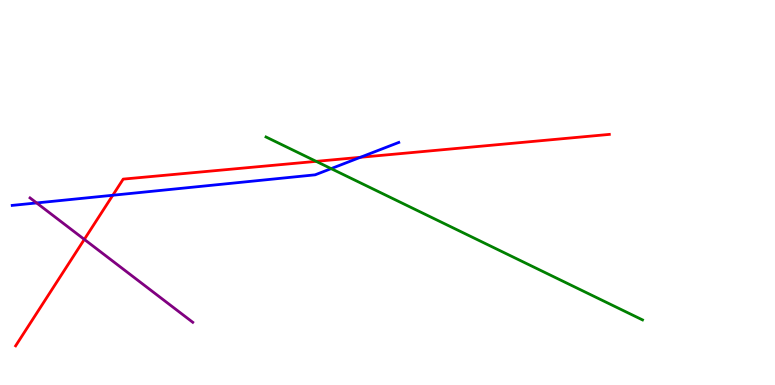[{'lines': ['blue', 'red'], 'intersections': [{'x': 1.46, 'y': 4.93}, {'x': 4.65, 'y': 5.91}]}, {'lines': ['green', 'red'], 'intersections': [{'x': 4.08, 'y': 5.81}]}, {'lines': ['purple', 'red'], 'intersections': [{'x': 1.09, 'y': 3.78}]}, {'lines': ['blue', 'green'], 'intersections': [{'x': 4.27, 'y': 5.62}]}, {'lines': ['blue', 'purple'], 'intersections': [{'x': 0.473, 'y': 4.73}]}, {'lines': ['green', 'purple'], 'intersections': []}]